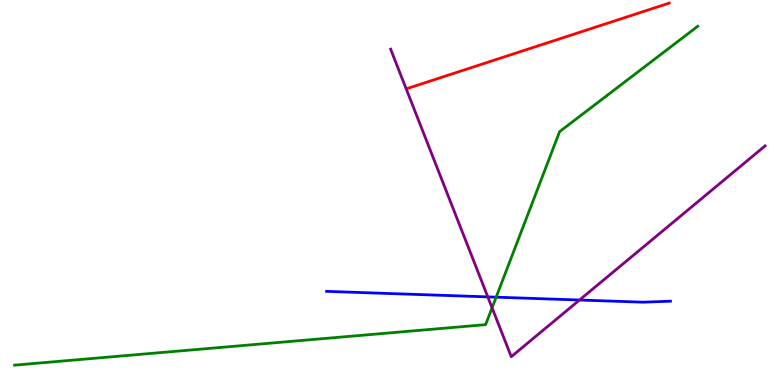[{'lines': ['blue', 'red'], 'intersections': []}, {'lines': ['green', 'red'], 'intersections': []}, {'lines': ['purple', 'red'], 'intersections': []}, {'lines': ['blue', 'green'], 'intersections': [{'x': 6.4, 'y': 2.28}]}, {'lines': ['blue', 'purple'], 'intersections': [{'x': 6.29, 'y': 2.29}, {'x': 7.48, 'y': 2.21}]}, {'lines': ['green', 'purple'], 'intersections': [{'x': 6.35, 'y': 2.01}]}]